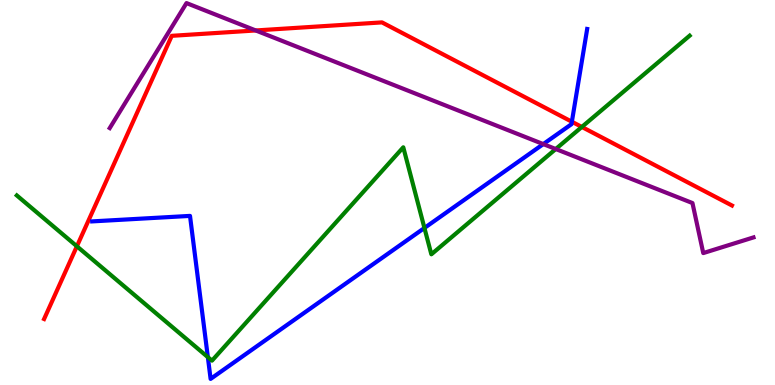[{'lines': ['blue', 'red'], 'intersections': [{'x': 7.38, 'y': 6.84}]}, {'lines': ['green', 'red'], 'intersections': [{'x': 0.992, 'y': 3.6}, {'x': 7.51, 'y': 6.7}]}, {'lines': ['purple', 'red'], 'intersections': [{'x': 3.3, 'y': 9.21}]}, {'lines': ['blue', 'green'], 'intersections': [{'x': 2.68, 'y': 0.724}, {'x': 5.48, 'y': 4.08}]}, {'lines': ['blue', 'purple'], 'intersections': [{'x': 7.01, 'y': 6.26}]}, {'lines': ['green', 'purple'], 'intersections': [{'x': 7.17, 'y': 6.13}]}]